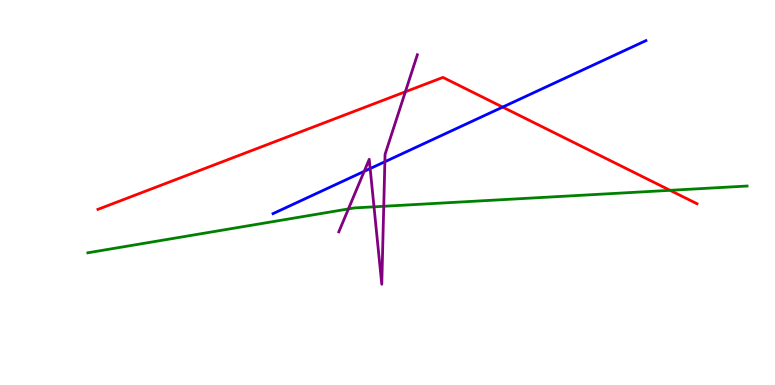[{'lines': ['blue', 'red'], 'intersections': [{'x': 6.49, 'y': 7.22}]}, {'lines': ['green', 'red'], 'intersections': [{'x': 8.65, 'y': 5.06}]}, {'lines': ['purple', 'red'], 'intersections': [{'x': 5.23, 'y': 7.62}]}, {'lines': ['blue', 'green'], 'intersections': []}, {'lines': ['blue', 'purple'], 'intersections': [{'x': 4.7, 'y': 5.55}, {'x': 4.78, 'y': 5.62}, {'x': 4.97, 'y': 5.8}]}, {'lines': ['green', 'purple'], 'intersections': [{'x': 4.5, 'y': 4.57}, {'x': 4.83, 'y': 4.63}, {'x': 4.95, 'y': 4.64}]}]